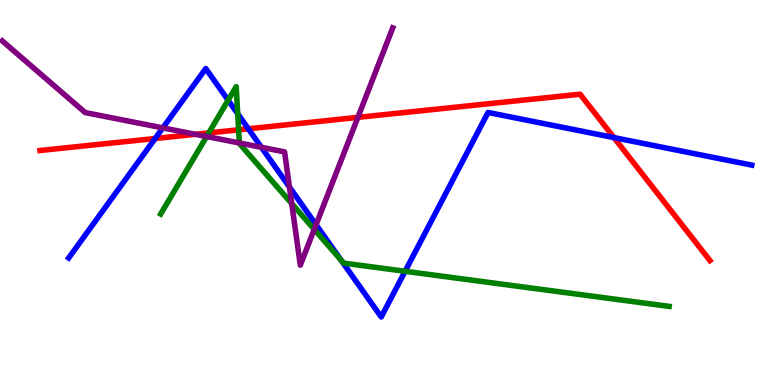[{'lines': ['blue', 'red'], 'intersections': [{'x': 2.0, 'y': 6.4}, {'x': 3.2, 'y': 6.65}, {'x': 7.92, 'y': 6.43}]}, {'lines': ['green', 'red'], 'intersections': [{'x': 2.69, 'y': 6.55}, {'x': 3.08, 'y': 6.63}]}, {'lines': ['purple', 'red'], 'intersections': [{'x': 2.52, 'y': 6.51}, {'x': 4.62, 'y': 6.95}]}, {'lines': ['blue', 'green'], 'intersections': [{'x': 2.94, 'y': 7.4}, {'x': 3.07, 'y': 7.04}, {'x': 4.4, 'y': 3.24}, {'x': 5.23, 'y': 2.95}]}, {'lines': ['blue', 'purple'], 'intersections': [{'x': 2.1, 'y': 6.68}, {'x': 3.37, 'y': 6.17}, {'x': 3.73, 'y': 5.14}, {'x': 4.08, 'y': 4.16}]}, {'lines': ['green', 'purple'], 'intersections': [{'x': 2.67, 'y': 6.45}, {'x': 3.09, 'y': 6.29}, {'x': 3.76, 'y': 4.71}, {'x': 4.05, 'y': 4.04}]}]